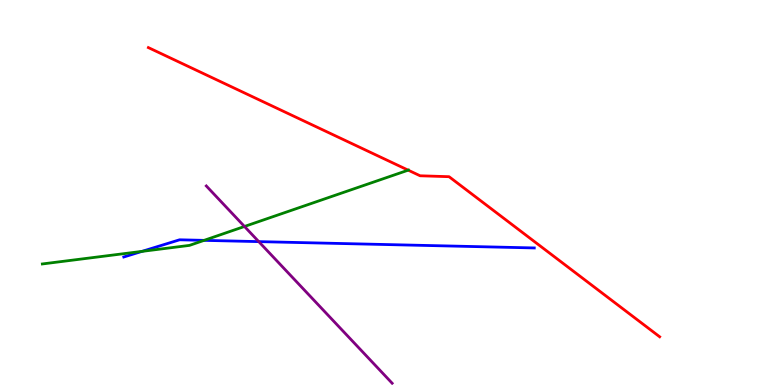[{'lines': ['blue', 'red'], 'intersections': []}, {'lines': ['green', 'red'], 'intersections': [{'x': 5.27, 'y': 5.58}]}, {'lines': ['purple', 'red'], 'intersections': []}, {'lines': ['blue', 'green'], 'intersections': [{'x': 1.83, 'y': 3.47}, {'x': 2.63, 'y': 3.76}]}, {'lines': ['blue', 'purple'], 'intersections': [{'x': 3.34, 'y': 3.72}]}, {'lines': ['green', 'purple'], 'intersections': [{'x': 3.15, 'y': 4.12}]}]